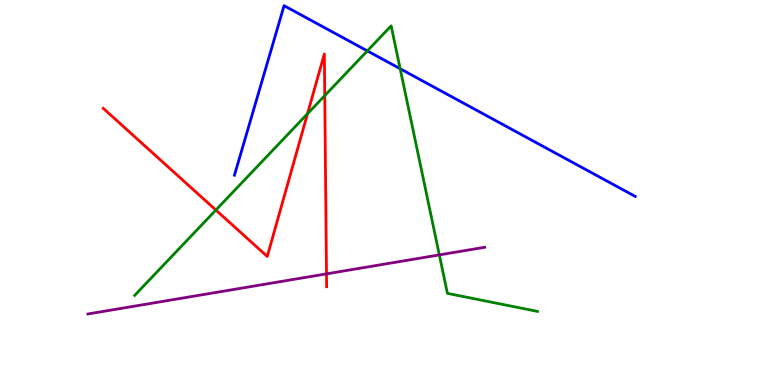[{'lines': ['blue', 'red'], 'intersections': []}, {'lines': ['green', 'red'], 'intersections': [{'x': 2.79, 'y': 4.54}, {'x': 3.97, 'y': 7.04}, {'x': 4.19, 'y': 7.52}]}, {'lines': ['purple', 'red'], 'intersections': [{'x': 4.21, 'y': 2.89}]}, {'lines': ['blue', 'green'], 'intersections': [{'x': 4.74, 'y': 8.68}, {'x': 5.16, 'y': 8.21}]}, {'lines': ['blue', 'purple'], 'intersections': []}, {'lines': ['green', 'purple'], 'intersections': [{'x': 5.67, 'y': 3.38}]}]